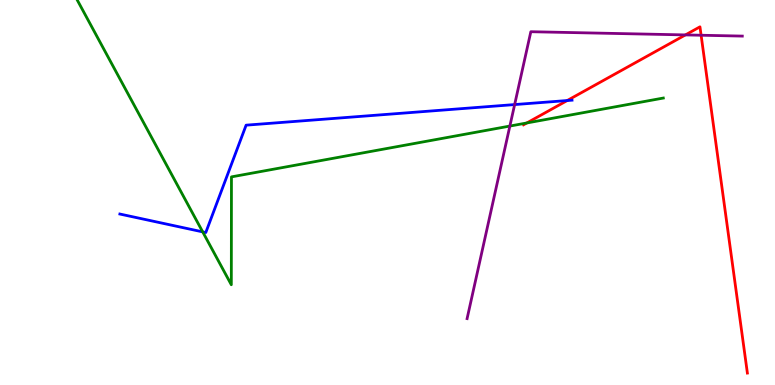[{'lines': ['blue', 'red'], 'intersections': [{'x': 7.32, 'y': 7.39}]}, {'lines': ['green', 'red'], 'intersections': [{'x': 6.8, 'y': 6.81}]}, {'lines': ['purple', 'red'], 'intersections': [{'x': 8.84, 'y': 9.09}, {'x': 9.05, 'y': 9.08}]}, {'lines': ['blue', 'green'], 'intersections': [{'x': 2.62, 'y': 3.98}]}, {'lines': ['blue', 'purple'], 'intersections': [{'x': 6.64, 'y': 7.28}]}, {'lines': ['green', 'purple'], 'intersections': [{'x': 6.58, 'y': 6.73}]}]